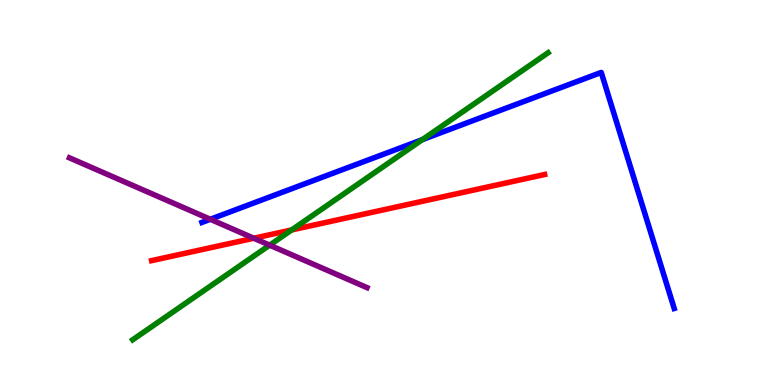[{'lines': ['blue', 'red'], 'intersections': []}, {'lines': ['green', 'red'], 'intersections': [{'x': 3.76, 'y': 4.03}]}, {'lines': ['purple', 'red'], 'intersections': [{'x': 3.27, 'y': 3.81}]}, {'lines': ['blue', 'green'], 'intersections': [{'x': 5.45, 'y': 6.37}]}, {'lines': ['blue', 'purple'], 'intersections': [{'x': 2.71, 'y': 4.3}]}, {'lines': ['green', 'purple'], 'intersections': [{'x': 3.48, 'y': 3.63}]}]